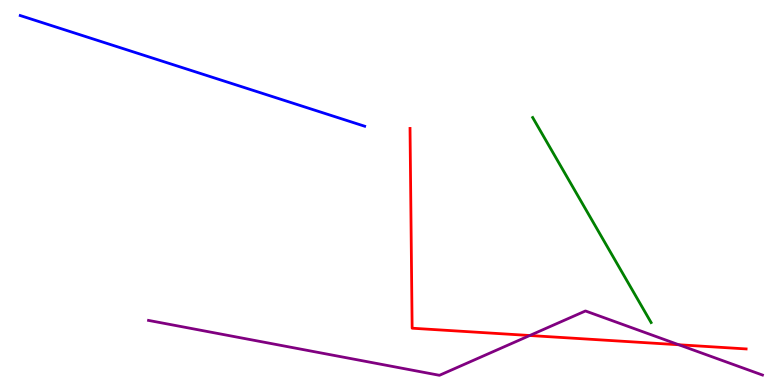[{'lines': ['blue', 'red'], 'intersections': []}, {'lines': ['green', 'red'], 'intersections': []}, {'lines': ['purple', 'red'], 'intersections': [{'x': 6.84, 'y': 1.29}, {'x': 8.76, 'y': 1.05}]}, {'lines': ['blue', 'green'], 'intersections': []}, {'lines': ['blue', 'purple'], 'intersections': []}, {'lines': ['green', 'purple'], 'intersections': []}]